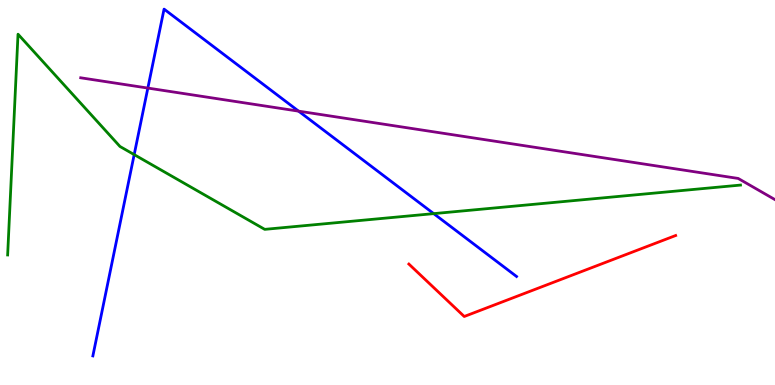[{'lines': ['blue', 'red'], 'intersections': []}, {'lines': ['green', 'red'], 'intersections': []}, {'lines': ['purple', 'red'], 'intersections': []}, {'lines': ['blue', 'green'], 'intersections': [{'x': 1.73, 'y': 5.98}, {'x': 5.6, 'y': 4.45}]}, {'lines': ['blue', 'purple'], 'intersections': [{'x': 1.91, 'y': 7.71}, {'x': 3.85, 'y': 7.11}]}, {'lines': ['green', 'purple'], 'intersections': []}]